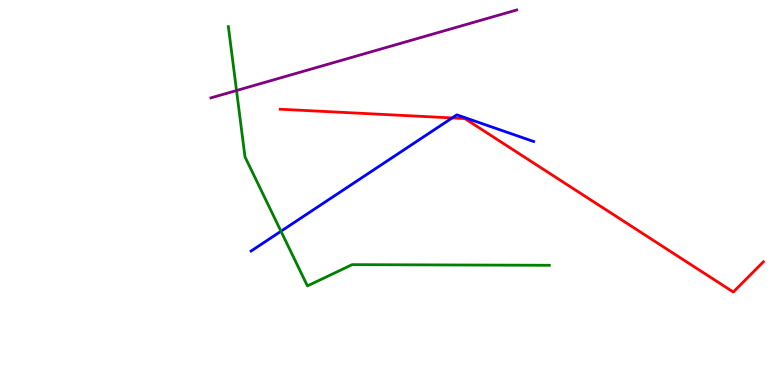[{'lines': ['blue', 'red'], 'intersections': [{'x': 5.83, 'y': 6.94}]}, {'lines': ['green', 'red'], 'intersections': []}, {'lines': ['purple', 'red'], 'intersections': []}, {'lines': ['blue', 'green'], 'intersections': [{'x': 3.63, 'y': 3.99}]}, {'lines': ['blue', 'purple'], 'intersections': []}, {'lines': ['green', 'purple'], 'intersections': [{'x': 3.05, 'y': 7.65}]}]